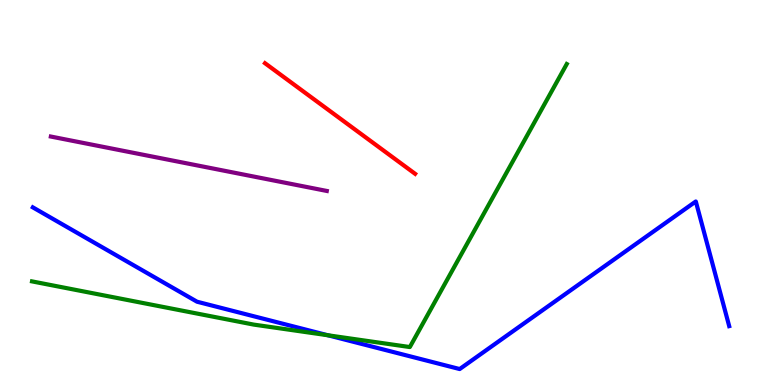[{'lines': ['blue', 'red'], 'intersections': []}, {'lines': ['green', 'red'], 'intersections': []}, {'lines': ['purple', 'red'], 'intersections': []}, {'lines': ['blue', 'green'], 'intersections': [{'x': 4.23, 'y': 1.29}]}, {'lines': ['blue', 'purple'], 'intersections': []}, {'lines': ['green', 'purple'], 'intersections': []}]